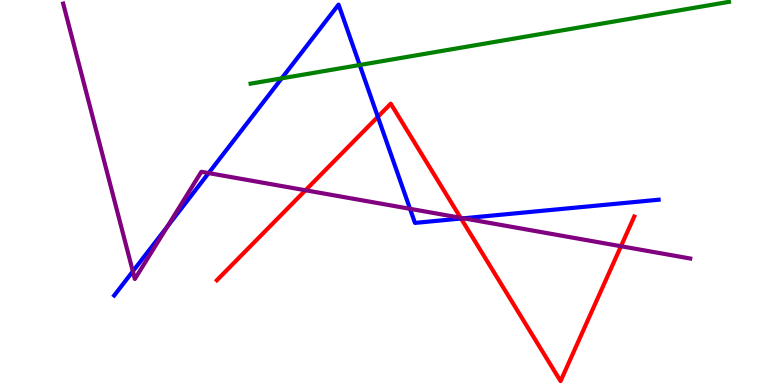[{'lines': ['blue', 'red'], 'intersections': [{'x': 4.88, 'y': 6.97}, {'x': 5.95, 'y': 4.32}]}, {'lines': ['green', 'red'], 'intersections': []}, {'lines': ['purple', 'red'], 'intersections': [{'x': 3.94, 'y': 5.06}, {'x': 5.94, 'y': 4.34}, {'x': 8.01, 'y': 3.6}]}, {'lines': ['blue', 'green'], 'intersections': [{'x': 3.63, 'y': 7.97}, {'x': 4.64, 'y': 8.31}]}, {'lines': ['blue', 'purple'], 'intersections': [{'x': 1.71, 'y': 2.95}, {'x': 2.16, 'y': 4.11}, {'x': 2.69, 'y': 5.5}, {'x': 5.29, 'y': 4.58}, {'x': 5.98, 'y': 4.33}]}, {'lines': ['green', 'purple'], 'intersections': []}]